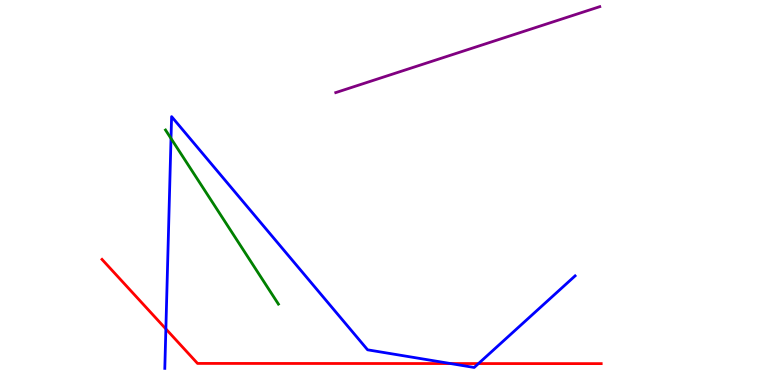[{'lines': ['blue', 'red'], 'intersections': [{'x': 2.14, 'y': 1.46}, {'x': 5.81, 'y': 0.557}, {'x': 6.17, 'y': 0.557}]}, {'lines': ['green', 'red'], 'intersections': []}, {'lines': ['purple', 'red'], 'intersections': []}, {'lines': ['blue', 'green'], 'intersections': [{'x': 2.21, 'y': 6.4}]}, {'lines': ['blue', 'purple'], 'intersections': []}, {'lines': ['green', 'purple'], 'intersections': []}]